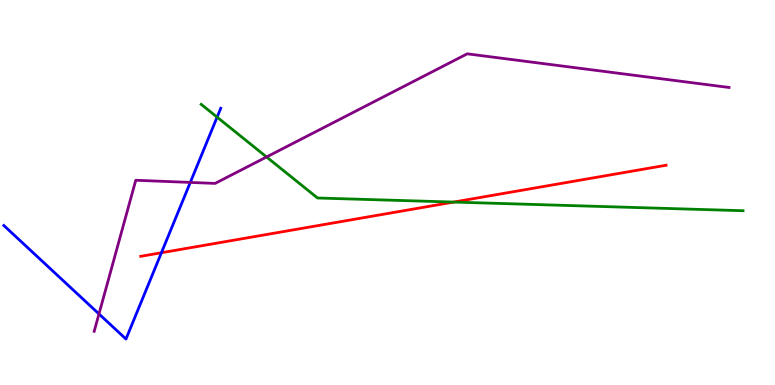[{'lines': ['blue', 'red'], 'intersections': [{'x': 2.08, 'y': 3.44}]}, {'lines': ['green', 'red'], 'intersections': [{'x': 5.85, 'y': 4.75}]}, {'lines': ['purple', 'red'], 'intersections': []}, {'lines': ['blue', 'green'], 'intersections': [{'x': 2.8, 'y': 6.96}]}, {'lines': ['blue', 'purple'], 'intersections': [{'x': 1.28, 'y': 1.85}, {'x': 2.46, 'y': 5.26}]}, {'lines': ['green', 'purple'], 'intersections': [{'x': 3.44, 'y': 5.92}]}]